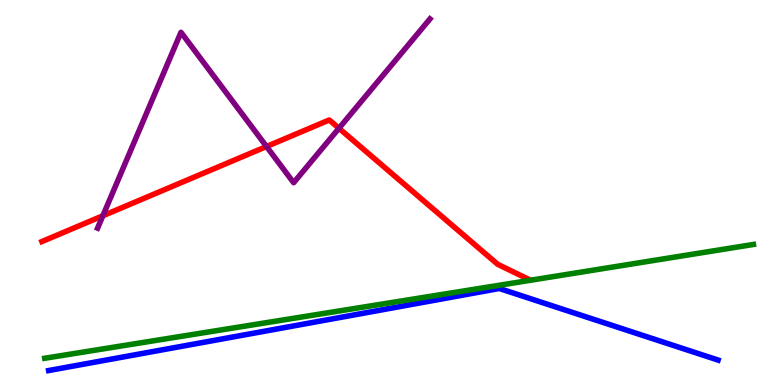[{'lines': ['blue', 'red'], 'intersections': []}, {'lines': ['green', 'red'], 'intersections': []}, {'lines': ['purple', 'red'], 'intersections': [{'x': 1.33, 'y': 4.4}, {'x': 3.44, 'y': 6.19}, {'x': 4.37, 'y': 6.67}]}, {'lines': ['blue', 'green'], 'intersections': []}, {'lines': ['blue', 'purple'], 'intersections': []}, {'lines': ['green', 'purple'], 'intersections': []}]